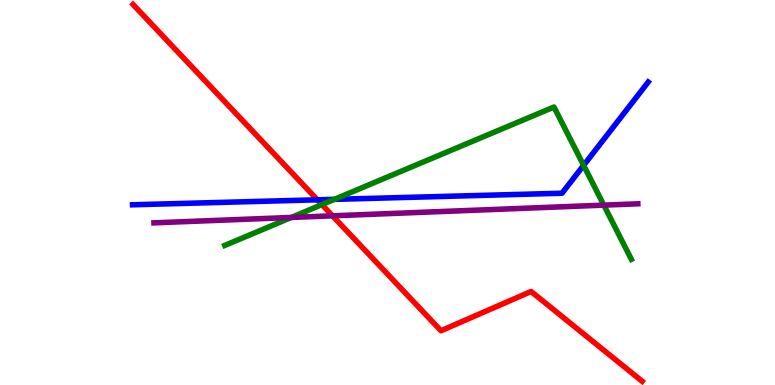[{'lines': ['blue', 'red'], 'intersections': [{'x': 4.1, 'y': 4.81}]}, {'lines': ['green', 'red'], 'intersections': [{'x': 4.15, 'y': 4.69}]}, {'lines': ['purple', 'red'], 'intersections': [{'x': 4.29, 'y': 4.39}]}, {'lines': ['blue', 'green'], 'intersections': [{'x': 4.31, 'y': 4.82}, {'x': 7.53, 'y': 5.71}]}, {'lines': ['blue', 'purple'], 'intersections': []}, {'lines': ['green', 'purple'], 'intersections': [{'x': 3.76, 'y': 4.35}, {'x': 7.79, 'y': 4.67}]}]